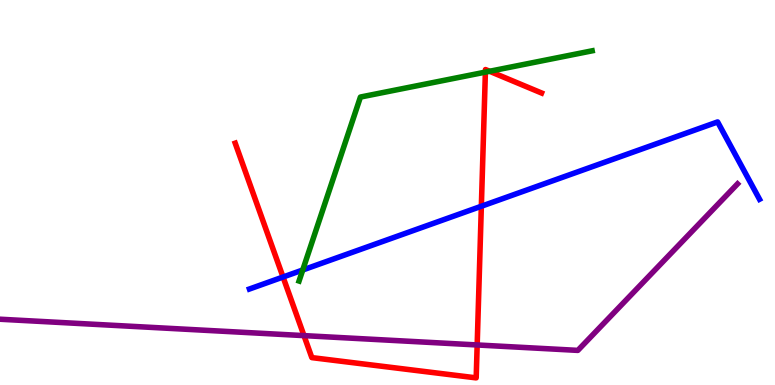[{'lines': ['blue', 'red'], 'intersections': [{'x': 3.65, 'y': 2.8}, {'x': 6.21, 'y': 4.64}]}, {'lines': ['green', 'red'], 'intersections': [{'x': 6.26, 'y': 8.13}, {'x': 6.32, 'y': 8.15}]}, {'lines': ['purple', 'red'], 'intersections': [{'x': 3.92, 'y': 1.28}, {'x': 6.16, 'y': 1.04}]}, {'lines': ['blue', 'green'], 'intersections': [{'x': 3.91, 'y': 2.99}]}, {'lines': ['blue', 'purple'], 'intersections': []}, {'lines': ['green', 'purple'], 'intersections': []}]